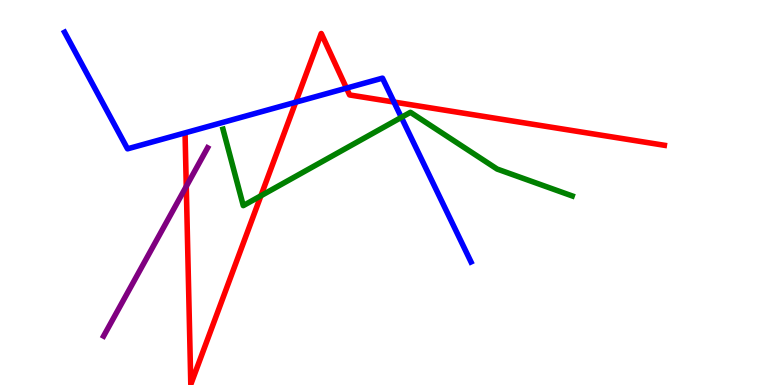[{'lines': ['blue', 'red'], 'intersections': [{'x': 3.82, 'y': 7.35}, {'x': 4.47, 'y': 7.71}, {'x': 5.08, 'y': 7.35}]}, {'lines': ['green', 'red'], 'intersections': [{'x': 3.37, 'y': 4.92}]}, {'lines': ['purple', 'red'], 'intersections': [{'x': 2.4, 'y': 5.16}]}, {'lines': ['blue', 'green'], 'intersections': [{'x': 5.18, 'y': 6.95}]}, {'lines': ['blue', 'purple'], 'intersections': []}, {'lines': ['green', 'purple'], 'intersections': []}]